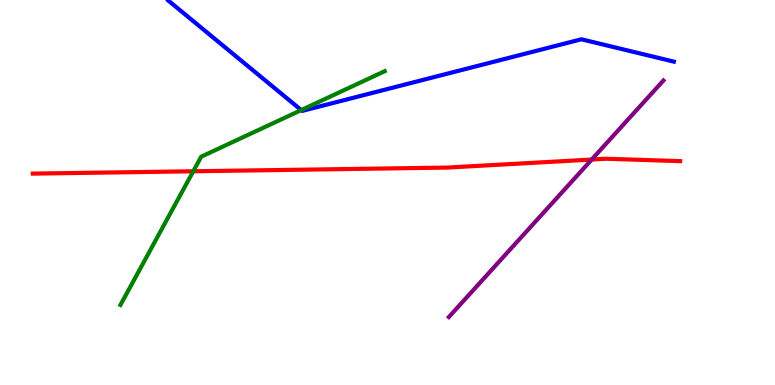[{'lines': ['blue', 'red'], 'intersections': []}, {'lines': ['green', 'red'], 'intersections': [{'x': 2.49, 'y': 5.55}]}, {'lines': ['purple', 'red'], 'intersections': [{'x': 7.63, 'y': 5.86}]}, {'lines': ['blue', 'green'], 'intersections': [{'x': 3.89, 'y': 7.14}]}, {'lines': ['blue', 'purple'], 'intersections': []}, {'lines': ['green', 'purple'], 'intersections': []}]